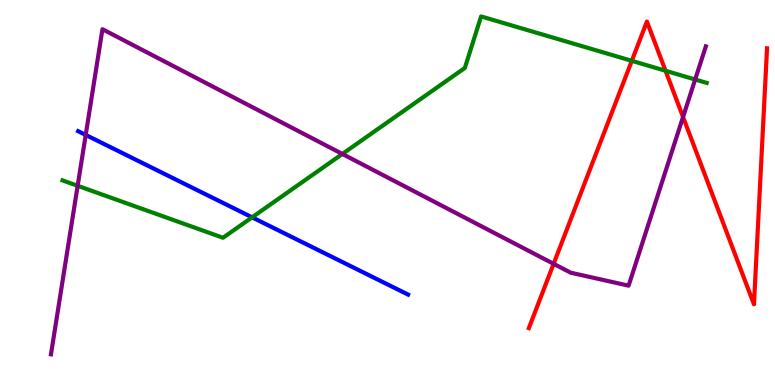[{'lines': ['blue', 'red'], 'intersections': []}, {'lines': ['green', 'red'], 'intersections': [{'x': 8.15, 'y': 8.42}, {'x': 8.59, 'y': 8.16}]}, {'lines': ['purple', 'red'], 'intersections': [{'x': 7.14, 'y': 3.15}, {'x': 8.81, 'y': 6.96}]}, {'lines': ['blue', 'green'], 'intersections': [{'x': 3.25, 'y': 4.36}]}, {'lines': ['blue', 'purple'], 'intersections': [{'x': 1.11, 'y': 6.5}]}, {'lines': ['green', 'purple'], 'intersections': [{'x': 1.0, 'y': 5.17}, {'x': 4.42, 'y': 6.0}, {'x': 8.97, 'y': 7.94}]}]